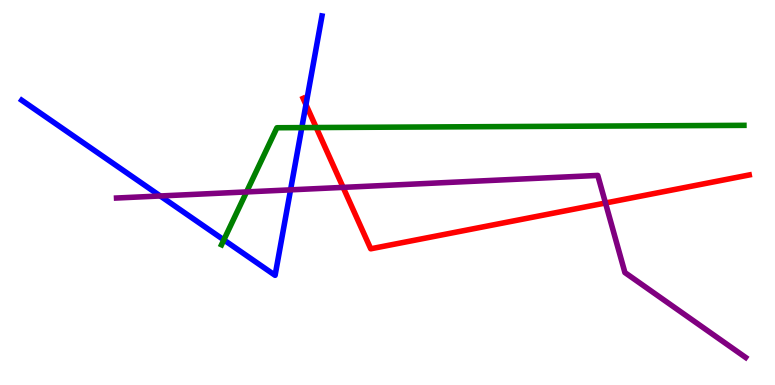[{'lines': ['blue', 'red'], 'intersections': [{'x': 3.95, 'y': 7.28}]}, {'lines': ['green', 'red'], 'intersections': [{'x': 4.08, 'y': 6.69}]}, {'lines': ['purple', 'red'], 'intersections': [{'x': 4.43, 'y': 5.13}, {'x': 7.81, 'y': 4.73}]}, {'lines': ['blue', 'green'], 'intersections': [{'x': 2.89, 'y': 3.77}, {'x': 3.89, 'y': 6.69}]}, {'lines': ['blue', 'purple'], 'intersections': [{'x': 2.07, 'y': 4.91}, {'x': 3.75, 'y': 5.07}]}, {'lines': ['green', 'purple'], 'intersections': [{'x': 3.18, 'y': 5.02}]}]